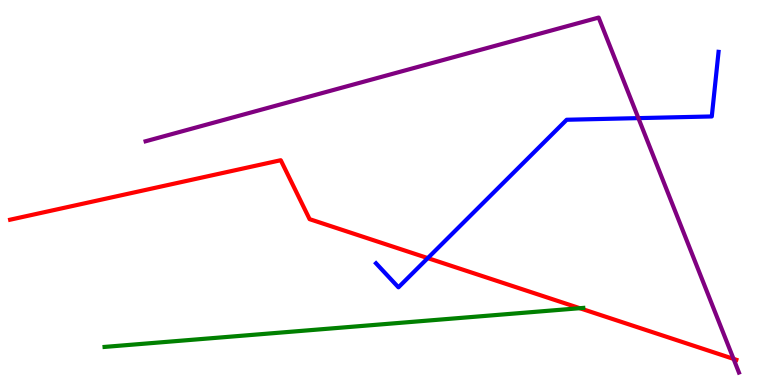[{'lines': ['blue', 'red'], 'intersections': [{'x': 5.52, 'y': 3.3}]}, {'lines': ['green', 'red'], 'intersections': [{'x': 7.48, 'y': 1.99}]}, {'lines': ['purple', 'red'], 'intersections': [{'x': 9.47, 'y': 0.679}]}, {'lines': ['blue', 'green'], 'intersections': []}, {'lines': ['blue', 'purple'], 'intersections': [{'x': 8.24, 'y': 6.93}]}, {'lines': ['green', 'purple'], 'intersections': []}]